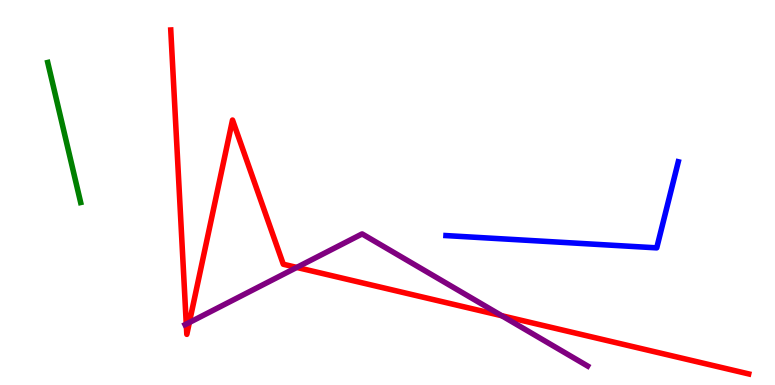[{'lines': ['blue', 'red'], 'intersections': []}, {'lines': ['green', 'red'], 'intersections': []}, {'lines': ['purple', 'red'], 'intersections': [{'x': 2.4, 'y': 1.58}, {'x': 2.44, 'y': 1.62}, {'x': 3.83, 'y': 3.05}, {'x': 6.47, 'y': 1.8}]}, {'lines': ['blue', 'green'], 'intersections': []}, {'lines': ['blue', 'purple'], 'intersections': []}, {'lines': ['green', 'purple'], 'intersections': []}]